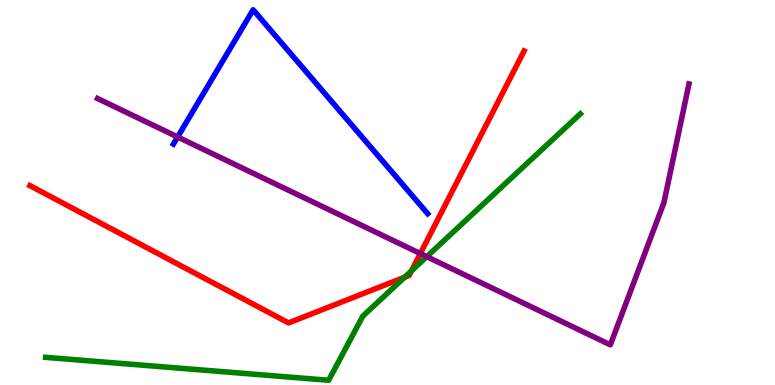[{'lines': ['blue', 'red'], 'intersections': []}, {'lines': ['green', 'red'], 'intersections': [{'x': 5.22, 'y': 2.8}, {'x': 5.31, 'y': 2.96}]}, {'lines': ['purple', 'red'], 'intersections': [{'x': 5.42, 'y': 3.41}]}, {'lines': ['blue', 'green'], 'intersections': []}, {'lines': ['blue', 'purple'], 'intersections': [{'x': 2.29, 'y': 6.44}]}, {'lines': ['green', 'purple'], 'intersections': [{'x': 5.51, 'y': 3.33}]}]